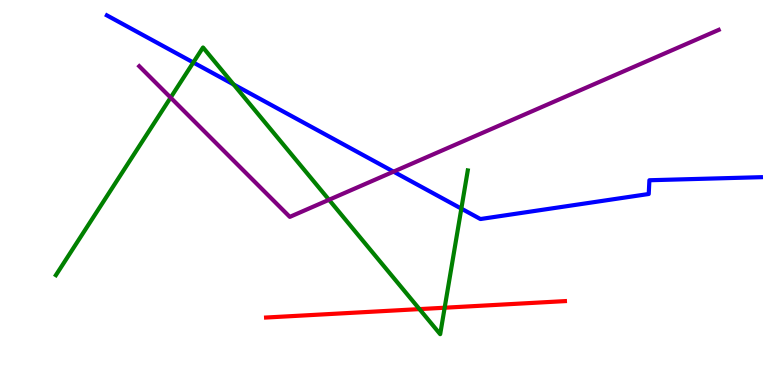[{'lines': ['blue', 'red'], 'intersections': []}, {'lines': ['green', 'red'], 'intersections': [{'x': 5.41, 'y': 1.97}, {'x': 5.74, 'y': 2.01}]}, {'lines': ['purple', 'red'], 'intersections': []}, {'lines': ['blue', 'green'], 'intersections': [{'x': 2.49, 'y': 8.38}, {'x': 3.01, 'y': 7.81}, {'x': 5.95, 'y': 4.58}]}, {'lines': ['blue', 'purple'], 'intersections': [{'x': 5.08, 'y': 5.54}]}, {'lines': ['green', 'purple'], 'intersections': [{'x': 2.2, 'y': 7.46}, {'x': 4.25, 'y': 4.81}]}]